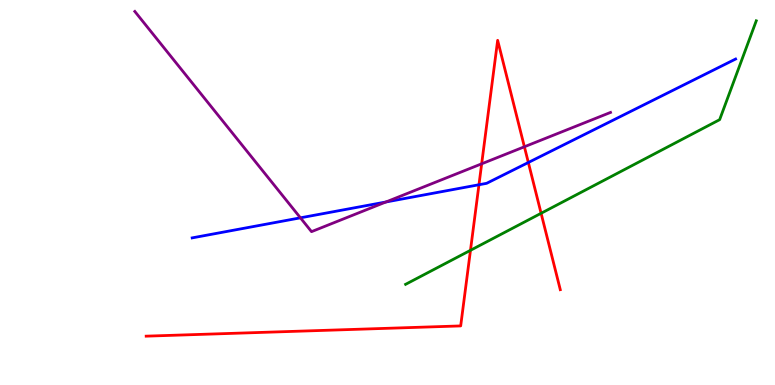[{'lines': ['blue', 'red'], 'intersections': [{'x': 6.18, 'y': 5.2}, {'x': 6.82, 'y': 5.78}]}, {'lines': ['green', 'red'], 'intersections': [{'x': 6.07, 'y': 3.5}, {'x': 6.98, 'y': 4.46}]}, {'lines': ['purple', 'red'], 'intersections': [{'x': 6.22, 'y': 5.75}, {'x': 6.77, 'y': 6.19}]}, {'lines': ['blue', 'green'], 'intersections': []}, {'lines': ['blue', 'purple'], 'intersections': [{'x': 3.88, 'y': 4.34}, {'x': 4.98, 'y': 4.75}]}, {'lines': ['green', 'purple'], 'intersections': []}]